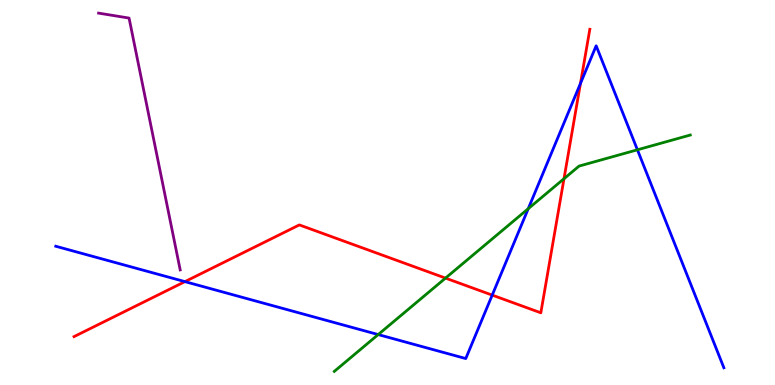[{'lines': ['blue', 'red'], 'intersections': [{'x': 2.39, 'y': 2.68}, {'x': 6.35, 'y': 2.33}, {'x': 7.49, 'y': 7.83}]}, {'lines': ['green', 'red'], 'intersections': [{'x': 5.75, 'y': 2.78}, {'x': 7.28, 'y': 5.36}]}, {'lines': ['purple', 'red'], 'intersections': []}, {'lines': ['blue', 'green'], 'intersections': [{'x': 4.88, 'y': 1.31}, {'x': 6.82, 'y': 4.58}, {'x': 8.22, 'y': 6.11}]}, {'lines': ['blue', 'purple'], 'intersections': []}, {'lines': ['green', 'purple'], 'intersections': []}]